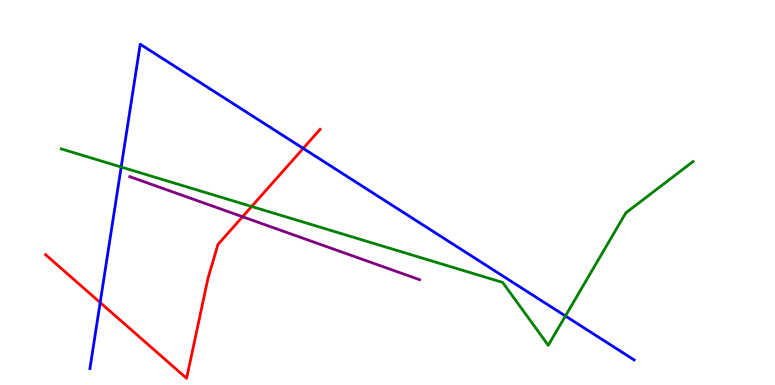[{'lines': ['blue', 'red'], 'intersections': [{'x': 1.29, 'y': 2.14}, {'x': 3.91, 'y': 6.15}]}, {'lines': ['green', 'red'], 'intersections': [{'x': 3.25, 'y': 4.64}]}, {'lines': ['purple', 'red'], 'intersections': [{'x': 3.13, 'y': 4.37}]}, {'lines': ['blue', 'green'], 'intersections': [{'x': 1.56, 'y': 5.66}, {'x': 7.3, 'y': 1.79}]}, {'lines': ['blue', 'purple'], 'intersections': []}, {'lines': ['green', 'purple'], 'intersections': []}]